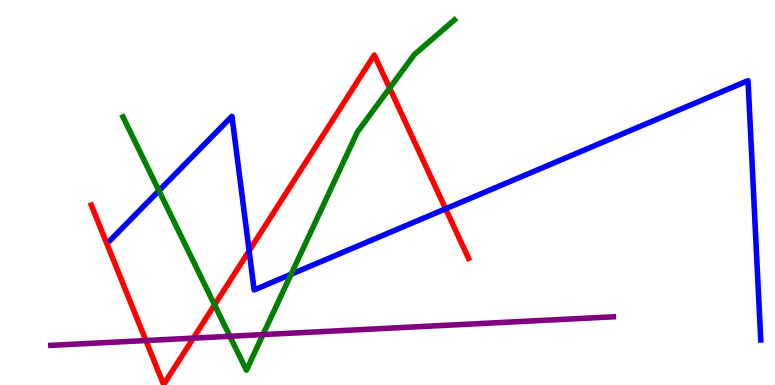[{'lines': ['blue', 'red'], 'intersections': [{'x': 3.21, 'y': 3.48}, {'x': 5.75, 'y': 4.58}]}, {'lines': ['green', 'red'], 'intersections': [{'x': 2.77, 'y': 2.08}, {'x': 5.03, 'y': 7.71}]}, {'lines': ['purple', 'red'], 'intersections': [{'x': 1.88, 'y': 1.15}, {'x': 2.49, 'y': 1.22}]}, {'lines': ['blue', 'green'], 'intersections': [{'x': 2.05, 'y': 5.05}, {'x': 3.76, 'y': 2.88}]}, {'lines': ['blue', 'purple'], 'intersections': []}, {'lines': ['green', 'purple'], 'intersections': [{'x': 2.97, 'y': 1.27}, {'x': 3.39, 'y': 1.31}]}]